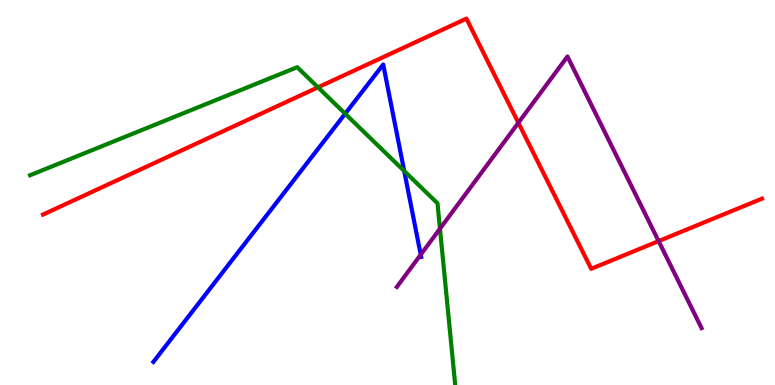[{'lines': ['blue', 'red'], 'intersections': []}, {'lines': ['green', 'red'], 'intersections': [{'x': 4.1, 'y': 7.73}]}, {'lines': ['purple', 'red'], 'intersections': [{'x': 6.69, 'y': 6.81}, {'x': 8.5, 'y': 3.74}]}, {'lines': ['blue', 'green'], 'intersections': [{'x': 4.45, 'y': 7.05}, {'x': 5.22, 'y': 5.56}]}, {'lines': ['blue', 'purple'], 'intersections': [{'x': 5.43, 'y': 3.38}]}, {'lines': ['green', 'purple'], 'intersections': [{'x': 5.68, 'y': 4.06}]}]